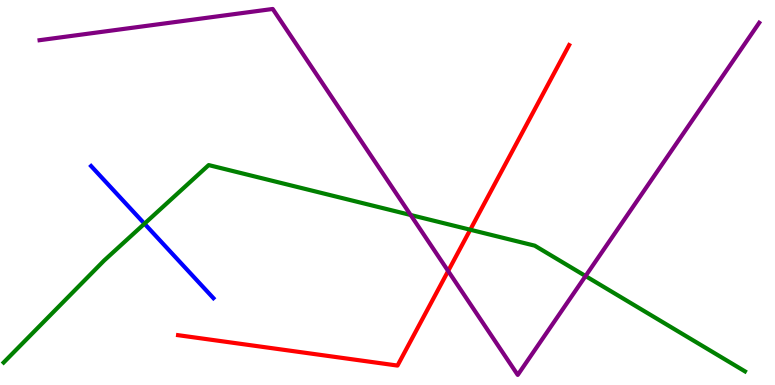[{'lines': ['blue', 'red'], 'intersections': []}, {'lines': ['green', 'red'], 'intersections': [{'x': 6.07, 'y': 4.03}]}, {'lines': ['purple', 'red'], 'intersections': [{'x': 5.78, 'y': 2.96}]}, {'lines': ['blue', 'green'], 'intersections': [{'x': 1.86, 'y': 4.19}]}, {'lines': ['blue', 'purple'], 'intersections': []}, {'lines': ['green', 'purple'], 'intersections': [{'x': 5.3, 'y': 4.42}, {'x': 7.56, 'y': 2.83}]}]